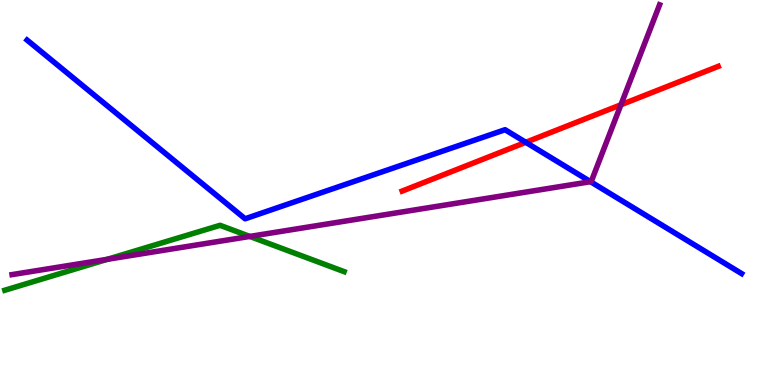[{'lines': ['blue', 'red'], 'intersections': [{'x': 6.78, 'y': 6.3}]}, {'lines': ['green', 'red'], 'intersections': []}, {'lines': ['purple', 'red'], 'intersections': [{'x': 8.01, 'y': 7.28}]}, {'lines': ['blue', 'green'], 'intersections': []}, {'lines': ['blue', 'purple'], 'intersections': [{'x': 7.62, 'y': 5.28}]}, {'lines': ['green', 'purple'], 'intersections': [{'x': 1.39, 'y': 3.27}, {'x': 3.22, 'y': 3.86}]}]